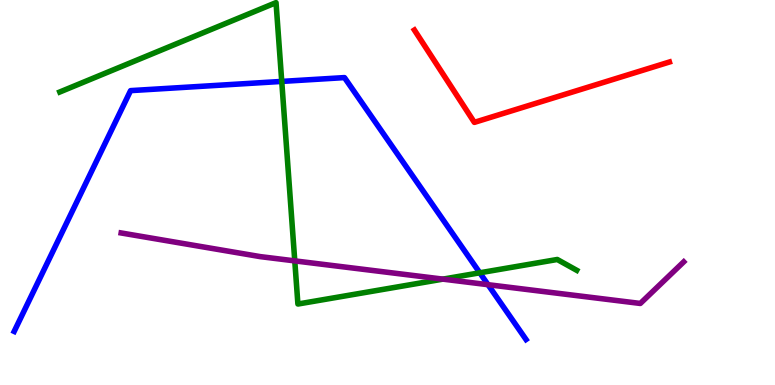[{'lines': ['blue', 'red'], 'intersections': []}, {'lines': ['green', 'red'], 'intersections': []}, {'lines': ['purple', 'red'], 'intersections': []}, {'lines': ['blue', 'green'], 'intersections': [{'x': 3.64, 'y': 7.89}, {'x': 6.19, 'y': 2.91}]}, {'lines': ['blue', 'purple'], 'intersections': [{'x': 6.3, 'y': 2.61}]}, {'lines': ['green', 'purple'], 'intersections': [{'x': 3.8, 'y': 3.22}, {'x': 5.71, 'y': 2.75}]}]